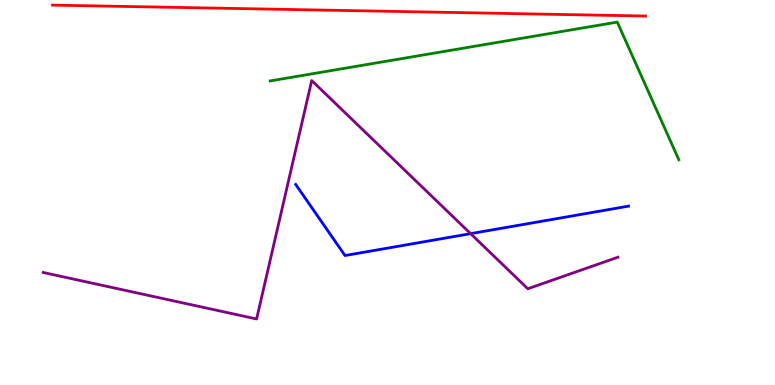[{'lines': ['blue', 'red'], 'intersections': []}, {'lines': ['green', 'red'], 'intersections': []}, {'lines': ['purple', 'red'], 'intersections': []}, {'lines': ['blue', 'green'], 'intersections': []}, {'lines': ['blue', 'purple'], 'intersections': [{'x': 6.07, 'y': 3.93}]}, {'lines': ['green', 'purple'], 'intersections': []}]